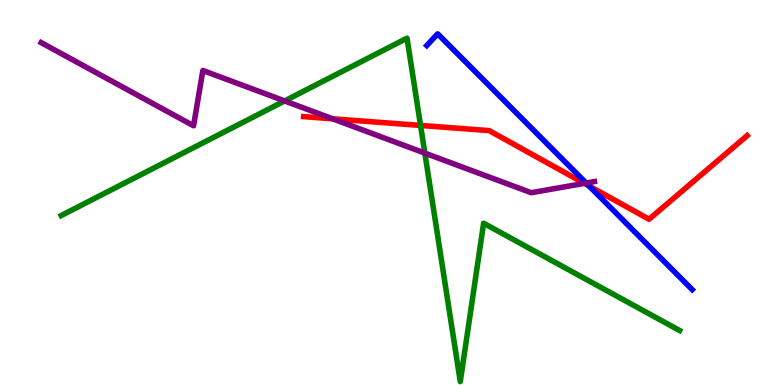[{'lines': ['blue', 'red'], 'intersections': [{'x': 7.6, 'y': 5.17}]}, {'lines': ['green', 'red'], 'intersections': [{'x': 5.43, 'y': 6.74}]}, {'lines': ['purple', 'red'], 'intersections': [{'x': 4.29, 'y': 6.91}, {'x': 7.54, 'y': 5.24}]}, {'lines': ['blue', 'green'], 'intersections': []}, {'lines': ['blue', 'purple'], 'intersections': [{'x': 7.56, 'y': 5.25}]}, {'lines': ['green', 'purple'], 'intersections': [{'x': 3.67, 'y': 7.38}, {'x': 5.48, 'y': 6.02}]}]